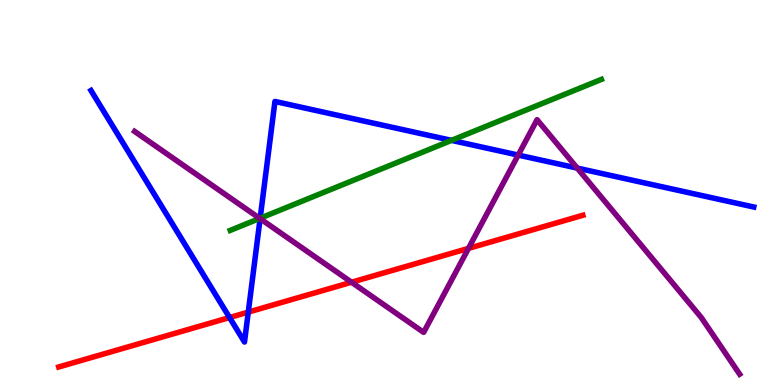[{'lines': ['blue', 'red'], 'intersections': [{'x': 2.96, 'y': 1.75}, {'x': 3.2, 'y': 1.89}]}, {'lines': ['green', 'red'], 'intersections': []}, {'lines': ['purple', 'red'], 'intersections': [{'x': 4.54, 'y': 2.67}, {'x': 6.04, 'y': 3.55}]}, {'lines': ['blue', 'green'], 'intersections': [{'x': 3.36, 'y': 4.33}, {'x': 5.83, 'y': 6.35}]}, {'lines': ['blue', 'purple'], 'intersections': [{'x': 3.36, 'y': 4.32}, {'x': 6.69, 'y': 5.97}, {'x': 7.45, 'y': 5.63}]}, {'lines': ['green', 'purple'], 'intersections': [{'x': 3.35, 'y': 4.33}]}]